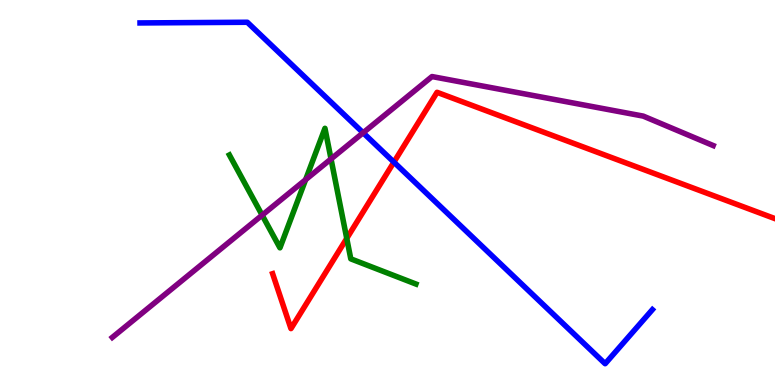[{'lines': ['blue', 'red'], 'intersections': [{'x': 5.08, 'y': 5.79}]}, {'lines': ['green', 'red'], 'intersections': [{'x': 4.47, 'y': 3.81}]}, {'lines': ['purple', 'red'], 'intersections': []}, {'lines': ['blue', 'green'], 'intersections': []}, {'lines': ['blue', 'purple'], 'intersections': [{'x': 4.69, 'y': 6.55}]}, {'lines': ['green', 'purple'], 'intersections': [{'x': 3.38, 'y': 4.41}, {'x': 3.94, 'y': 5.33}, {'x': 4.27, 'y': 5.87}]}]